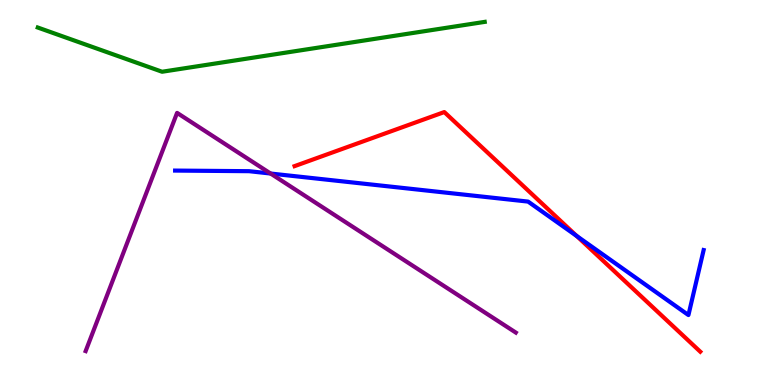[{'lines': ['blue', 'red'], 'intersections': [{'x': 7.44, 'y': 3.87}]}, {'lines': ['green', 'red'], 'intersections': []}, {'lines': ['purple', 'red'], 'intersections': []}, {'lines': ['blue', 'green'], 'intersections': []}, {'lines': ['blue', 'purple'], 'intersections': [{'x': 3.49, 'y': 5.49}]}, {'lines': ['green', 'purple'], 'intersections': []}]